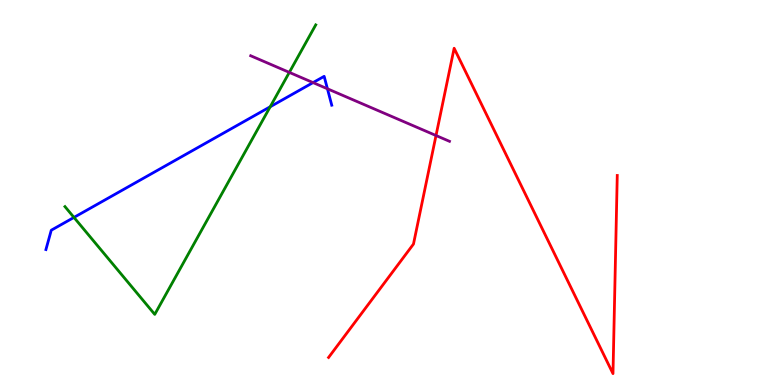[{'lines': ['blue', 'red'], 'intersections': []}, {'lines': ['green', 'red'], 'intersections': []}, {'lines': ['purple', 'red'], 'intersections': [{'x': 5.63, 'y': 6.48}]}, {'lines': ['blue', 'green'], 'intersections': [{'x': 0.954, 'y': 4.35}, {'x': 3.49, 'y': 7.23}]}, {'lines': ['blue', 'purple'], 'intersections': [{'x': 4.04, 'y': 7.85}, {'x': 4.22, 'y': 7.69}]}, {'lines': ['green', 'purple'], 'intersections': [{'x': 3.73, 'y': 8.12}]}]